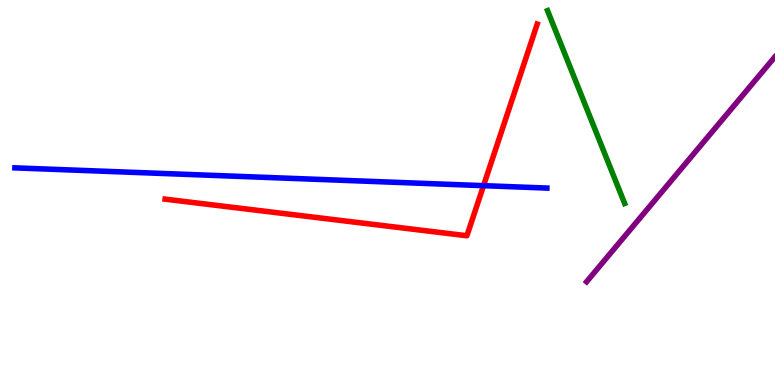[{'lines': ['blue', 'red'], 'intersections': [{'x': 6.24, 'y': 5.18}]}, {'lines': ['green', 'red'], 'intersections': []}, {'lines': ['purple', 'red'], 'intersections': []}, {'lines': ['blue', 'green'], 'intersections': []}, {'lines': ['blue', 'purple'], 'intersections': []}, {'lines': ['green', 'purple'], 'intersections': []}]